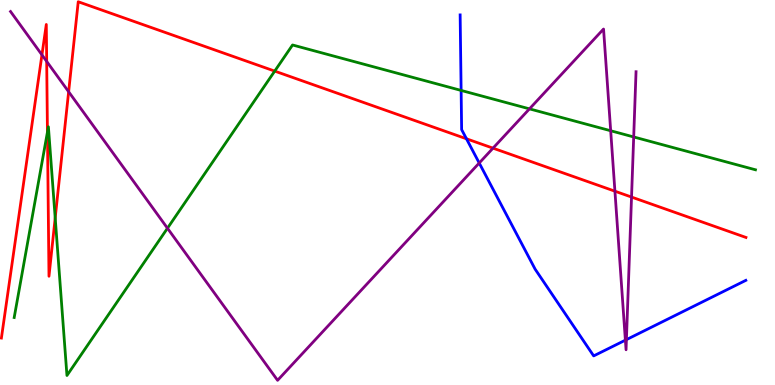[{'lines': ['blue', 'red'], 'intersections': [{'x': 6.02, 'y': 6.4}]}, {'lines': ['green', 'red'], 'intersections': [{'x': 0.612, 'y': 6.57}, {'x': 0.712, 'y': 4.34}, {'x': 3.54, 'y': 8.15}]}, {'lines': ['purple', 'red'], 'intersections': [{'x': 0.541, 'y': 8.57}, {'x': 0.602, 'y': 8.4}, {'x': 0.886, 'y': 7.62}, {'x': 6.36, 'y': 6.15}, {'x': 7.93, 'y': 5.03}, {'x': 8.15, 'y': 4.88}]}, {'lines': ['blue', 'green'], 'intersections': [{'x': 5.95, 'y': 7.65}]}, {'lines': ['blue', 'purple'], 'intersections': [{'x': 6.18, 'y': 5.77}, {'x': 8.07, 'y': 1.16}, {'x': 8.08, 'y': 1.18}]}, {'lines': ['green', 'purple'], 'intersections': [{'x': 2.16, 'y': 4.07}, {'x': 6.83, 'y': 7.17}, {'x': 7.88, 'y': 6.6}, {'x': 8.18, 'y': 6.44}]}]